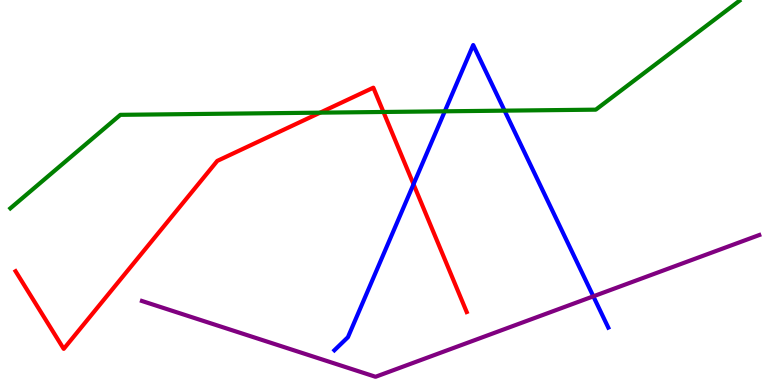[{'lines': ['blue', 'red'], 'intersections': [{'x': 5.34, 'y': 5.21}]}, {'lines': ['green', 'red'], 'intersections': [{'x': 4.13, 'y': 7.07}, {'x': 4.95, 'y': 7.09}]}, {'lines': ['purple', 'red'], 'intersections': []}, {'lines': ['blue', 'green'], 'intersections': [{'x': 5.74, 'y': 7.11}, {'x': 6.51, 'y': 7.13}]}, {'lines': ['blue', 'purple'], 'intersections': [{'x': 7.66, 'y': 2.3}]}, {'lines': ['green', 'purple'], 'intersections': []}]